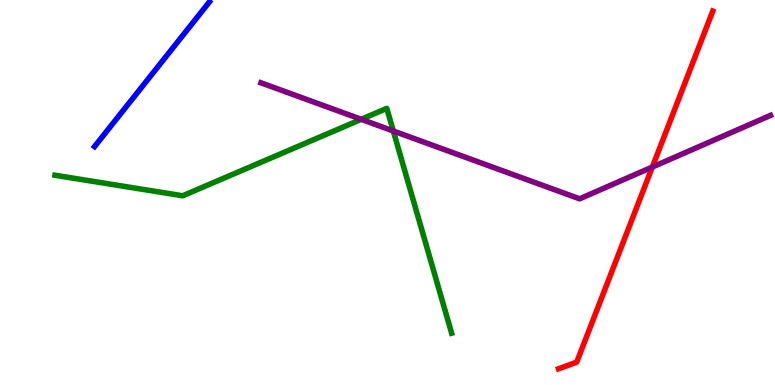[{'lines': ['blue', 'red'], 'intersections': []}, {'lines': ['green', 'red'], 'intersections': []}, {'lines': ['purple', 'red'], 'intersections': [{'x': 8.42, 'y': 5.66}]}, {'lines': ['blue', 'green'], 'intersections': []}, {'lines': ['blue', 'purple'], 'intersections': []}, {'lines': ['green', 'purple'], 'intersections': [{'x': 4.66, 'y': 6.9}, {'x': 5.07, 'y': 6.6}]}]